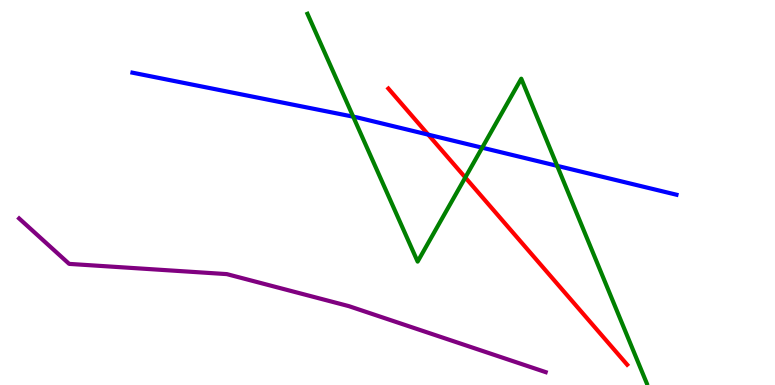[{'lines': ['blue', 'red'], 'intersections': [{'x': 5.53, 'y': 6.5}]}, {'lines': ['green', 'red'], 'intersections': [{'x': 6.0, 'y': 5.39}]}, {'lines': ['purple', 'red'], 'intersections': []}, {'lines': ['blue', 'green'], 'intersections': [{'x': 4.56, 'y': 6.97}, {'x': 6.22, 'y': 6.16}, {'x': 7.19, 'y': 5.69}]}, {'lines': ['blue', 'purple'], 'intersections': []}, {'lines': ['green', 'purple'], 'intersections': []}]